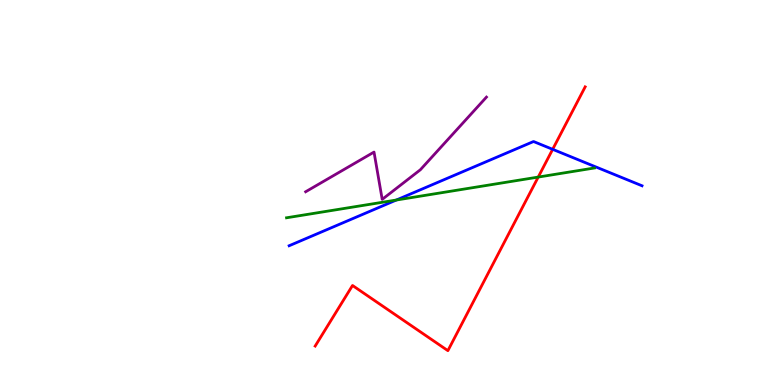[{'lines': ['blue', 'red'], 'intersections': [{'x': 7.13, 'y': 6.12}]}, {'lines': ['green', 'red'], 'intersections': [{'x': 6.94, 'y': 5.4}]}, {'lines': ['purple', 'red'], 'intersections': []}, {'lines': ['blue', 'green'], 'intersections': [{'x': 5.11, 'y': 4.8}]}, {'lines': ['blue', 'purple'], 'intersections': []}, {'lines': ['green', 'purple'], 'intersections': []}]